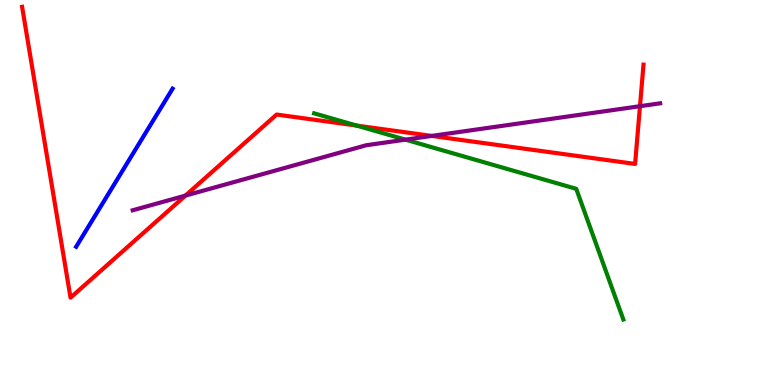[{'lines': ['blue', 'red'], 'intersections': []}, {'lines': ['green', 'red'], 'intersections': [{'x': 4.6, 'y': 6.74}]}, {'lines': ['purple', 'red'], 'intersections': [{'x': 2.39, 'y': 4.92}, {'x': 5.57, 'y': 6.47}, {'x': 8.26, 'y': 7.24}]}, {'lines': ['blue', 'green'], 'intersections': []}, {'lines': ['blue', 'purple'], 'intersections': []}, {'lines': ['green', 'purple'], 'intersections': [{'x': 5.23, 'y': 6.37}]}]